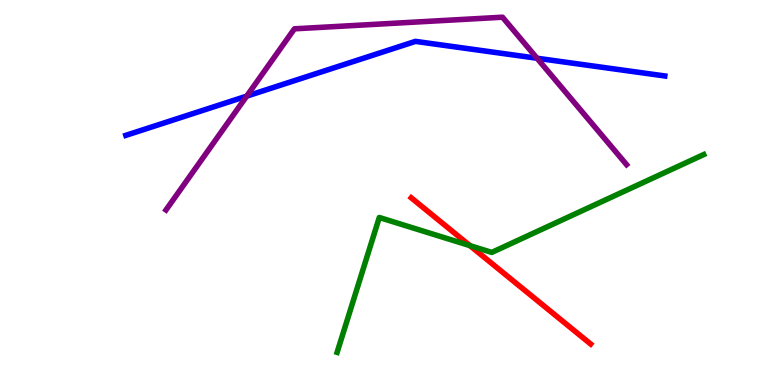[{'lines': ['blue', 'red'], 'intersections': []}, {'lines': ['green', 'red'], 'intersections': [{'x': 6.06, 'y': 3.62}]}, {'lines': ['purple', 'red'], 'intersections': []}, {'lines': ['blue', 'green'], 'intersections': []}, {'lines': ['blue', 'purple'], 'intersections': [{'x': 3.18, 'y': 7.5}, {'x': 6.93, 'y': 8.49}]}, {'lines': ['green', 'purple'], 'intersections': []}]